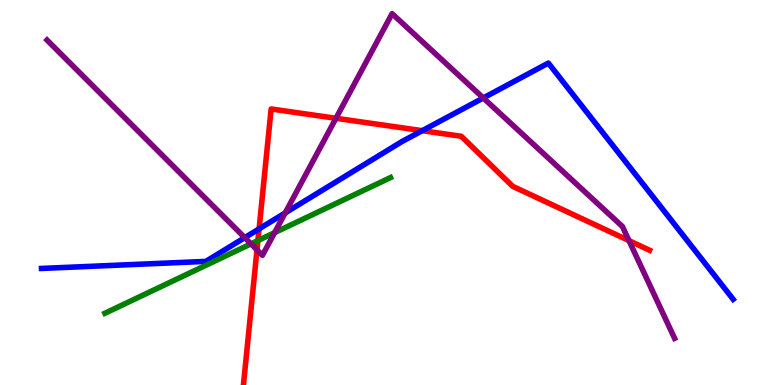[{'lines': ['blue', 'red'], 'intersections': [{'x': 3.34, 'y': 4.06}, {'x': 5.45, 'y': 6.61}]}, {'lines': ['green', 'red'], 'intersections': [{'x': 3.33, 'y': 3.75}]}, {'lines': ['purple', 'red'], 'intersections': [{'x': 3.32, 'y': 3.51}, {'x': 4.33, 'y': 6.93}, {'x': 8.12, 'y': 3.75}]}, {'lines': ['blue', 'green'], 'intersections': []}, {'lines': ['blue', 'purple'], 'intersections': [{'x': 3.16, 'y': 3.83}, {'x': 3.68, 'y': 4.47}, {'x': 6.24, 'y': 7.46}]}, {'lines': ['green', 'purple'], 'intersections': [{'x': 3.24, 'y': 3.67}, {'x': 3.54, 'y': 3.96}]}]